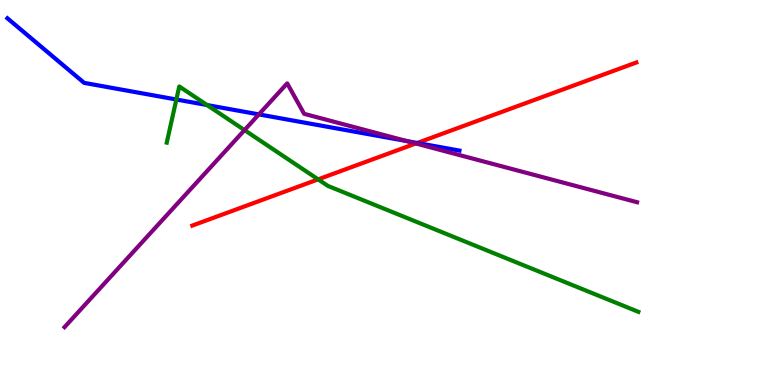[{'lines': ['blue', 'red'], 'intersections': [{'x': 5.38, 'y': 6.29}]}, {'lines': ['green', 'red'], 'intersections': [{'x': 4.1, 'y': 5.34}]}, {'lines': ['purple', 'red'], 'intersections': [{'x': 5.37, 'y': 6.27}]}, {'lines': ['blue', 'green'], 'intersections': [{'x': 2.28, 'y': 7.42}, {'x': 2.67, 'y': 7.27}]}, {'lines': ['blue', 'purple'], 'intersections': [{'x': 3.34, 'y': 7.03}, {'x': 5.25, 'y': 6.34}]}, {'lines': ['green', 'purple'], 'intersections': [{'x': 3.16, 'y': 6.62}]}]